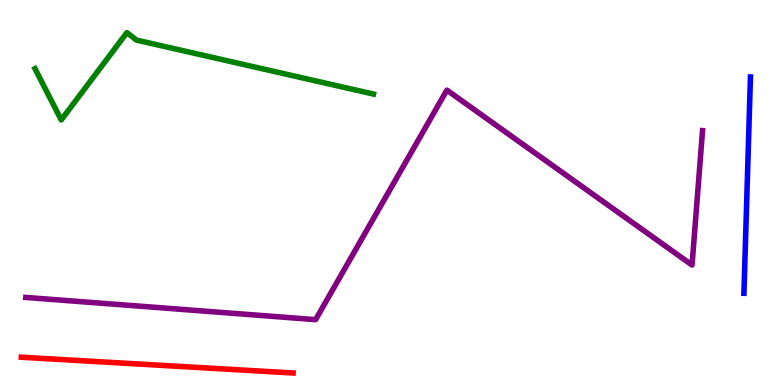[{'lines': ['blue', 'red'], 'intersections': []}, {'lines': ['green', 'red'], 'intersections': []}, {'lines': ['purple', 'red'], 'intersections': []}, {'lines': ['blue', 'green'], 'intersections': []}, {'lines': ['blue', 'purple'], 'intersections': []}, {'lines': ['green', 'purple'], 'intersections': []}]